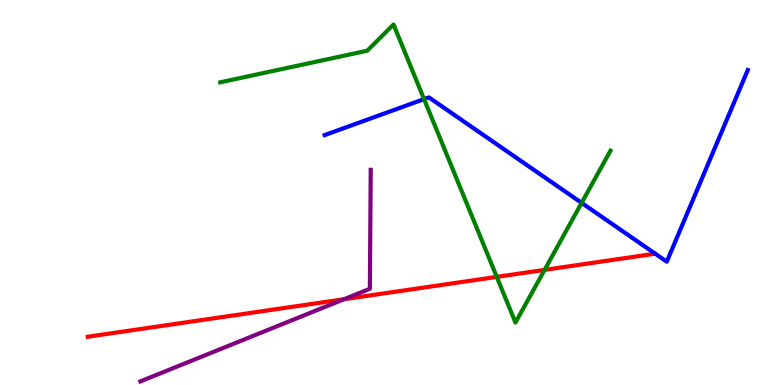[{'lines': ['blue', 'red'], 'intersections': []}, {'lines': ['green', 'red'], 'intersections': [{'x': 6.41, 'y': 2.81}, {'x': 7.03, 'y': 2.99}]}, {'lines': ['purple', 'red'], 'intersections': [{'x': 4.44, 'y': 2.23}]}, {'lines': ['blue', 'green'], 'intersections': [{'x': 5.47, 'y': 7.42}, {'x': 7.51, 'y': 4.73}]}, {'lines': ['blue', 'purple'], 'intersections': []}, {'lines': ['green', 'purple'], 'intersections': []}]